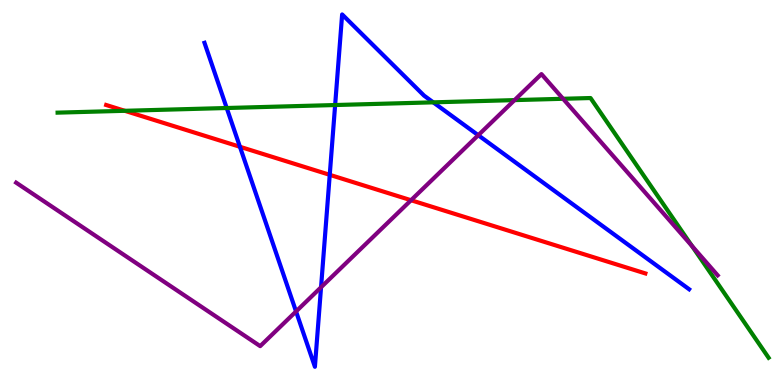[{'lines': ['blue', 'red'], 'intersections': [{'x': 3.1, 'y': 6.19}, {'x': 4.25, 'y': 5.46}]}, {'lines': ['green', 'red'], 'intersections': [{'x': 1.61, 'y': 7.12}]}, {'lines': ['purple', 'red'], 'intersections': [{'x': 5.3, 'y': 4.8}]}, {'lines': ['blue', 'green'], 'intersections': [{'x': 2.93, 'y': 7.19}, {'x': 4.32, 'y': 7.27}, {'x': 5.59, 'y': 7.34}]}, {'lines': ['blue', 'purple'], 'intersections': [{'x': 3.82, 'y': 1.91}, {'x': 4.14, 'y': 2.54}, {'x': 6.17, 'y': 6.49}]}, {'lines': ['green', 'purple'], 'intersections': [{'x': 6.64, 'y': 7.4}, {'x': 7.27, 'y': 7.43}, {'x': 8.93, 'y': 3.61}]}]